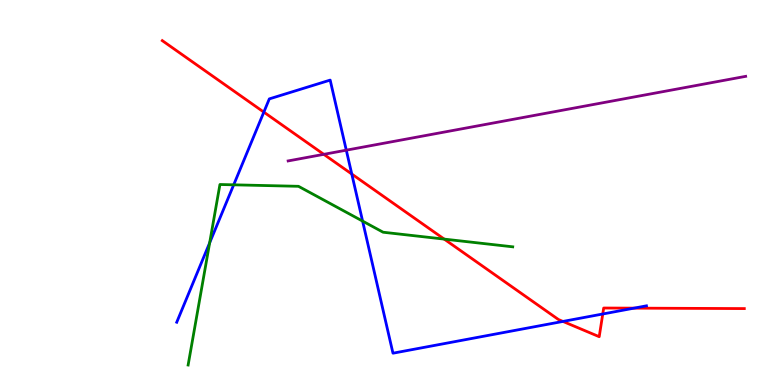[{'lines': ['blue', 'red'], 'intersections': [{'x': 3.4, 'y': 7.09}, {'x': 4.54, 'y': 5.48}, {'x': 7.26, 'y': 1.65}, {'x': 7.78, 'y': 1.84}, {'x': 8.18, 'y': 2.0}]}, {'lines': ['green', 'red'], 'intersections': [{'x': 5.73, 'y': 3.79}]}, {'lines': ['purple', 'red'], 'intersections': [{'x': 4.18, 'y': 5.99}]}, {'lines': ['blue', 'green'], 'intersections': [{'x': 2.71, 'y': 3.69}, {'x': 3.02, 'y': 5.2}, {'x': 4.68, 'y': 4.26}]}, {'lines': ['blue', 'purple'], 'intersections': [{'x': 4.47, 'y': 6.1}]}, {'lines': ['green', 'purple'], 'intersections': []}]